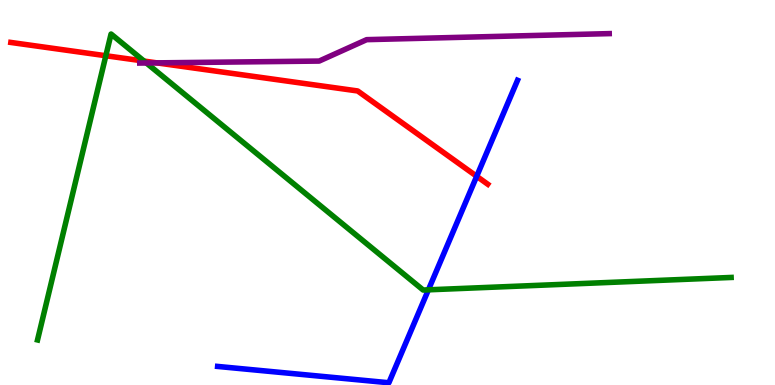[{'lines': ['blue', 'red'], 'intersections': [{'x': 6.15, 'y': 5.42}]}, {'lines': ['green', 'red'], 'intersections': [{'x': 1.37, 'y': 8.55}, {'x': 1.86, 'y': 8.41}]}, {'lines': ['purple', 'red'], 'intersections': [{'x': 2.02, 'y': 8.37}]}, {'lines': ['blue', 'green'], 'intersections': [{'x': 5.53, 'y': 2.47}]}, {'lines': ['blue', 'purple'], 'intersections': []}, {'lines': ['green', 'purple'], 'intersections': [{'x': 1.89, 'y': 8.36}]}]